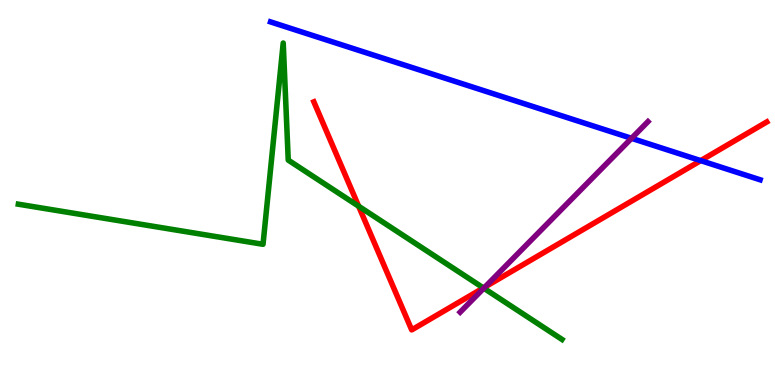[{'lines': ['blue', 'red'], 'intersections': [{'x': 9.04, 'y': 5.83}]}, {'lines': ['green', 'red'], 'intersections': [{'x': 4.63, 'y': 4.64}, {'x': 6.24, 'y': 2.52}]}, {'lines': ['purple', 'red'], 'intersections': [{'x': 6.26, 'y': 2.55}]}, {'lines': ['blue', 'green'], 'intersections': []}, {'lines': ['blue', 'purple'], 'intersections': [{'x': 8.15, 'y': 6.41}]}, {'lines': ['green', 'purple'], 'intersections': [{'x': 6.24, 'y': 2.51}]}]